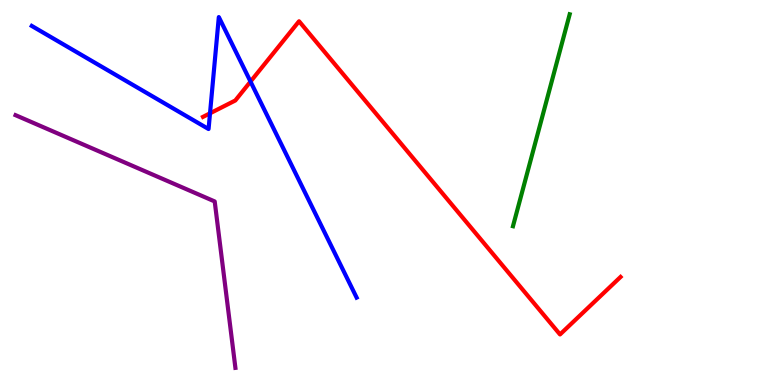[{'lines': ['blue', 'red'], 'intersections': [{'x': 2.71, 'y': 7.06}, {'x': 3.23, 'y': 7.88}]}, {'lines': ['green', 'red'], 'intersections': []}, {'lines': ['purple', 'red'], 'intersections': []}, {'lines': ['blue', 'green'], 'intersections': []}, {'lines': ['blue', 'purple'], 'intersections': []}, {'lines': ['green', 'purple'], 'intersections': []}]